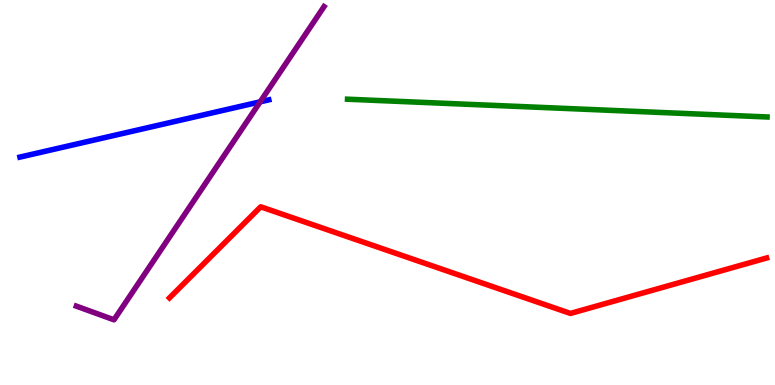[{'lines': ['blue', 'red'], 'intersections': []}, {'lines': ['green', 'red'], 'intersections': []}, {'lines': ['purple', 'red'], 'intersections': []}, {'lines': ['blue', 'green'], 'intersections': []}, {'lines': ['blue', 'purple'], 'intersections': [{'x': 3.36, 'y': 7.35}]}, {'lines': ['green', 'purple'], 'intersections': []}]